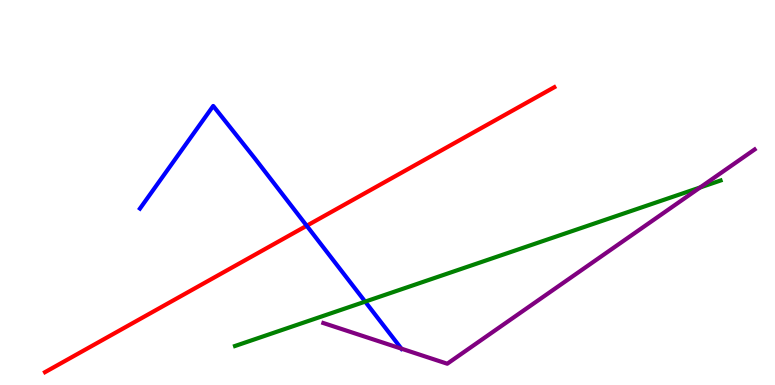[{'lines': ['blue', 'red'], 'intersections': [{'x': 3.96, 'y': 4.14}]}, {'lines': ['green', 'red'], 'intersections': []}, {'lines': ['purple', 'red'], 'intersections': []}, {'lines': ['blue', 'green'], 'intersections': [{'x': 4.71, 'y': 2.17}]}, {'lines': ['blue', 'purple'], 'intersections': [{'x': 5.18, 'y': 0.944}]}, {'lines': ['green', 'purple'], 'intersections': [{'x': 9.03, 'y': 5.13}]}]